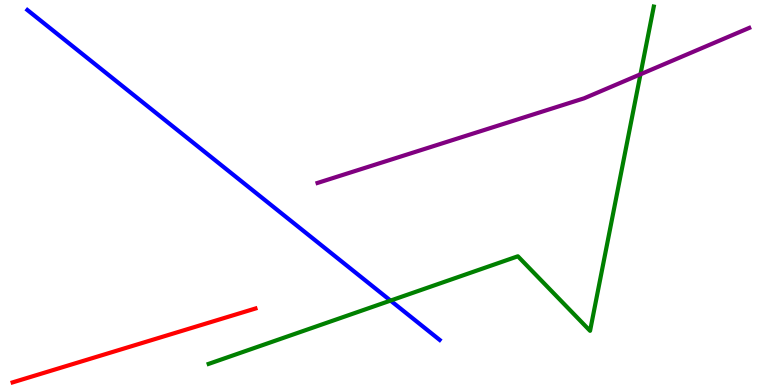[{'lines': ['blue', 'red'], 'intersections': []}, {'lines': ['green', 'red'], 'intersections': []}, {'lines': ['purple', 'red'], 'intersections': []}, {'lines': ['blue', 'green'], 'intersections': [{'x': 5.04, 'y': 2.19}]}, {'lines': ['blue', 'purple'], 'intersections': []}, {'lines': ['green', 'purple'], 'intersections': [{'x': 8.26, 'y': 8.07}]}]